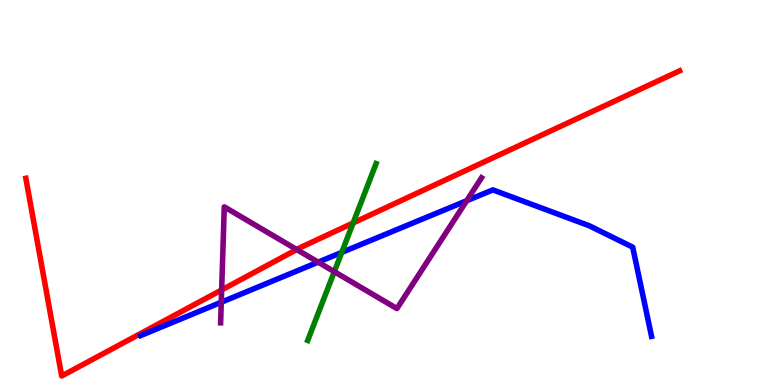[{'lines': ['blue', 'red'], 'intersections': []}, {'lines': ['green', 'red'], 'intersections': [{'x': 4.56, 'y': 4.21}]}, {'lines': ['purple', 'red'], 'intersections': [{'x': 2.86, 'y': 2.47}, {'x': 3.83, 'y': 3.52}]}, {'lines': ['blue', 'green'], 'intersections': [{'x': 4.41, 'y': 3.44}]}, {'lines': ['blue', 'purple'], 'intersections': [{'x': 2.86, 'y': 2.15}, {'x': 4.11, 'y': 3.19}, {'x': 6.02, 'y': 4.79}]}, {'lines': ['green', 'purple'], 'intersections': [{'x': 4.31, 'y': 2.94}]}]